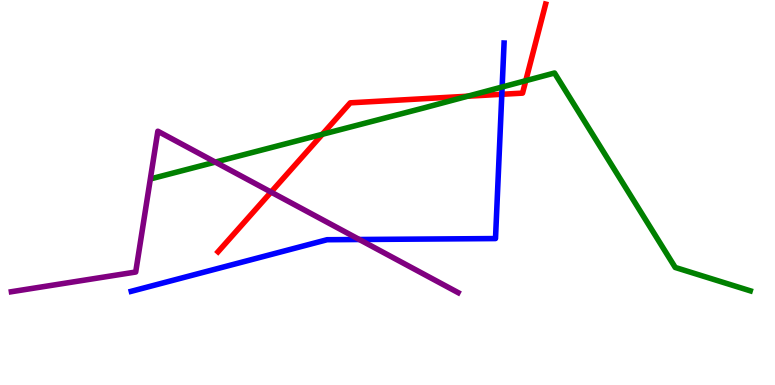[{'lines': ['blue', 'red'], 'intersections': [{'x': 6.48, 'y': 7.55}]}, {'lines': ['green', 'red'], 'intersections': [{'x': 4.16, 'y': 6.51}, {'x': 6.03, 'y': 7.5}, {'x': 6.78, 'y': 7.9}]}, {'lines': ['purple', 'red'], 'intersections': [{'x': 3.5, 'y': 5.01}]}, {'lines': ['blue', 'green'], 'intersections': [{'x': 6.48, 'y': 7.74}]}, {'lines': ['blue', 'purple'], 'intersections': [{'x': 4.64, 'y': 3.78}]}, {'lines': ['green', 'purple'], 'intersections': [{'x': 2.78, 'y': 5.79}]}]